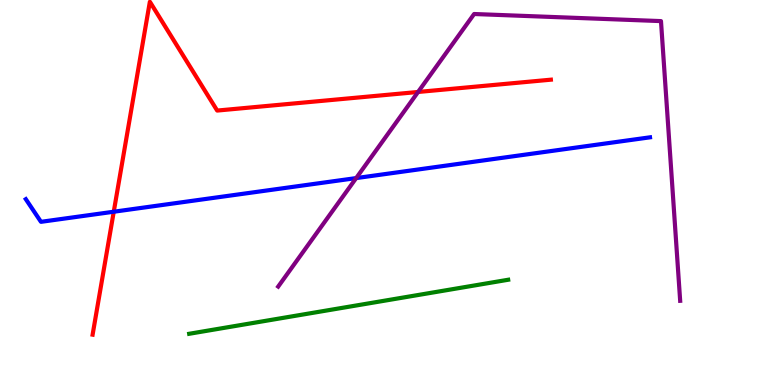[{'lines': ['blue', 'red'], 'intersections': [{'x': 1.47, 'y': 4.5}]}, {'lines': ['green', 'red'], 'intersections': []}, {'lines': ['purple', 'red'], 'intersections': [{'x': 5.39, 'y': 7.61}]}, {'lines': ['blue', 'green'], 'intersections': []}, {'lines': ['blue', 'purple'], 'intersections': [{'x': 4.6, 'y': 5.37}]}, {'lines': ['green', 'purple'], 'intersections': []}]